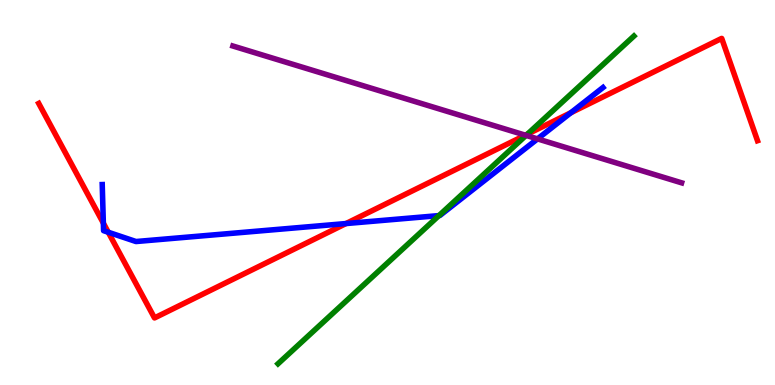[{'lines': ['blue', 'red'], 'intersections': [{'x': 1.33, 'y': 4.2}, {'x': 1.4, 'y': 3.97}, {'x': 4.46, 'y': 4.19}, {'x': 7.37, 'y': 7.07}]}, {'lines': ['green', 'red'], 'intersections': [{'x': 6.81, 'y': 6.52}]}, {'lines': ['purple', 'red'], 'intersections': [{'x': 6.78, 'y': 6.49}]}, {'lines': ['blue', 'green'], 'intersections': [{'x': 5.66, 'y': 4.4}]}, {'lines': ['blue', 'purple'], 'intersections': [{'x': 6.94, 'y': 6.39}]}, {'lines': ['green', 'purple'], 'intersections': [{'x': 6.79, 'y': 6.48}]}]